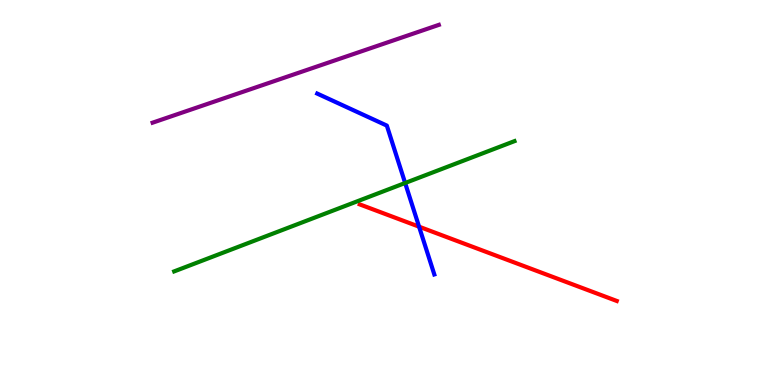[{'lines': ['blue', 'red'], 'intersections': [{'x': 5.41, 'y': 4.11}]}, {'lines': ['green', 'red'], 'intersections': []}, {'lines': ['purple', 'red'], 'intersections': []}, {'lines': ['blue', 'green'], 'intersections': [{'x': 5.23, 'y': 5.25}]}, {'lines': ['blue', 'purple'], 'intersections': []}, {'lines': ['green', 'purple'], 'intersections': []}]